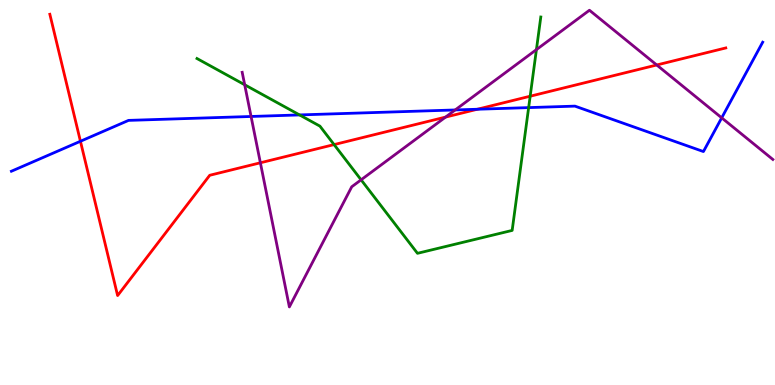[{'lines': ['blue', 'red'], 'intersections': [{'x': 1.04, 'y': 6.33}, {'x': 6.16, 'y': 7.16}]}, {'lines': ['green', 'red'], 'intersections': [{'x': 4.31, 'y': 6.24}, {'x': 6.84, 'y': 7.5}]}, {'lines': ['purple', 'red'], 'intersections': [{'x': 3.36, 'y': 5.77}, {'x': 5.75, 'y': 6.96}, {'x': 8.47, 'y': 8.31}]}, {'lines': ['blue', 'green'], 'intersections': [{'x': 3.87, 'y': 7.01}, {'x': 6.82, 'y': 7.21}]}, {'lines': ['blue', 'purple'], 'intersections': [{'x': 3.24, 'y': 6.97}, {'x': 5.87, 'y': 7.14}, {'x': 9.31, 'y': 6.94}]}, {'lines': ['green', 'purple'], 'intersections': [{'x': 3.16, 'y': 7.8}, {'x': 4.66, 'y': 5.33}, {'x': 6.92, 'y': 8.71}]}]